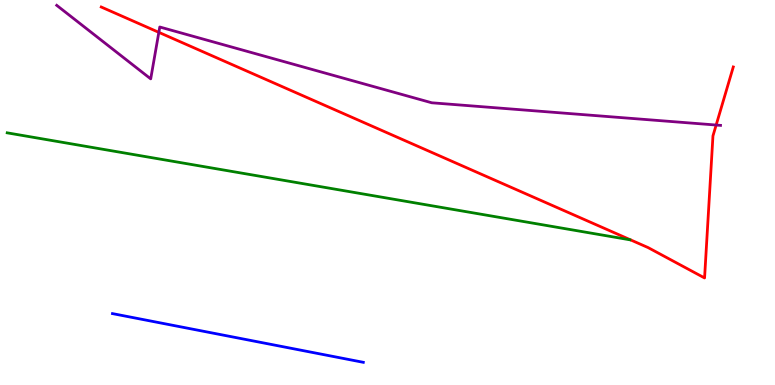[{'lines': ['blue', 'red'], 'intersections': []}, {'lines': ['green', 'red'], 'intersections': []}, {'lines': ['purple', 'red'], 'intersections': [{'x': 2.05, 'y': 9.16}, {'x': 9.24, 'y': 6.75}]}, {'lines': ['blue', 'green'], 'intersections': []}, {'lines': ['blue', 'purple'], 'intersections': []}, {'lines': ['green', 'purple'], 'intersections': []}]